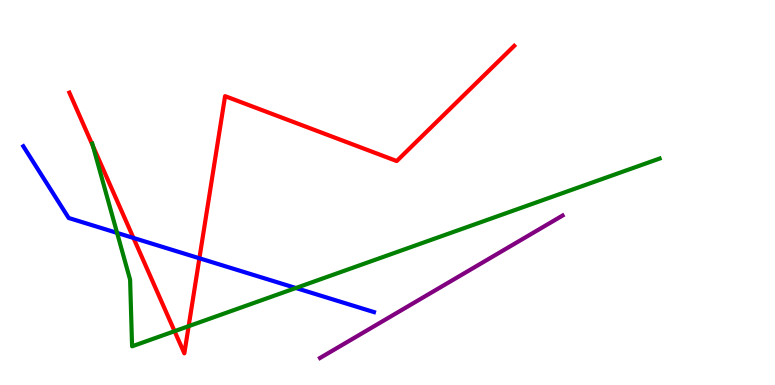[{'lines': ['blue', 'red'], 'intersections': [{'x': 1.72, 'y': 3.82}, {'x': 2.57, 'y': 3.29}]}, {'lines': ['green', 'red'], 'intersections': [{'x': 1.2, 'y': 6.2}, {'x': 2.25, 'y': 1.4}, {'x': 2.43, 'y': 1.53}]}, {'lines': ['purple', 'red'], 'intersections': []}, {'lines': ['blue', 'green'], 'intersections': [{'x': 1.51, 'y': 3.95}, {'x': 3.82, 'y': 2.52}]}, {'lines': ['blue', 'purple'], 'intersections': []}, {'lines': ['green', 'purple'], 'intersections': []}]